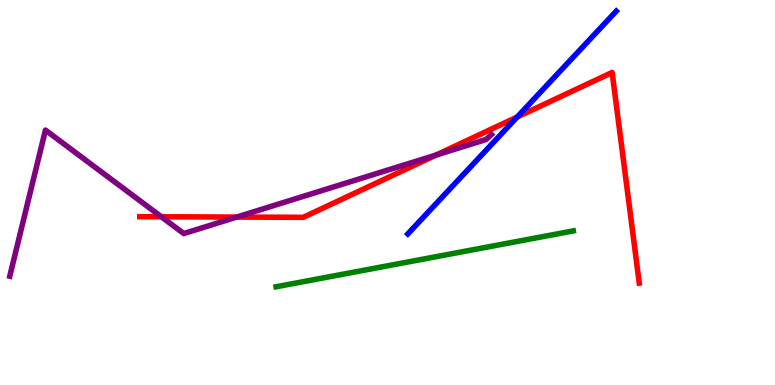[{'lines': ['blue', 'red'], 'intersections': [{'x': 6.67, 'y': 6.96}]}, {'lines': ['green', 'red'], 'intersections': []}, {'lines': ['purple', 'red'], 'intersections': [{'x': 2.08, 'y': 4.37}, {'x': 3.05, 'y': 4.36}, {'x': 5.63, 'y': 5.97}]}, {'lines': ['blue', 'green'], 'intersections': []}, {'lines': ['blue', 'purple'], 'intersections': []}, {'lines': ['green', 'purple'], 'intersections': []}]